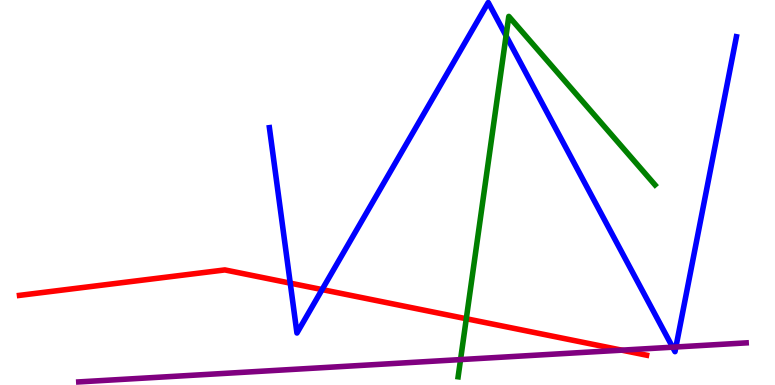[{'lines': ['blue', 'red'], 'intersections': [{'x': 3.75, 'y': 2.65}, {'x': 4.16, 'y': 2.48}]}, {'lines': ['green', 'red'], 'intersections': [{'x': 6.02, 'y': 1.72}]}, {'lines': ['purple', 'red'], 'intersections': [{'x': 8.02, 'y': 0.905}]}, {'lines': ['blue', 'green'], 'intersections': [{'x': 6.53, 'y': 9.07}]}, {'lines': ['blue', 'purple'], 'intersections': [{'x': 8.68, 'y': 0.982}, {'x': 8.72, 'y': 0.987}]}, {'lines': ['green', 'purple'], 'intersections': [{'x': 5.94, 'y': 0.66}]}]